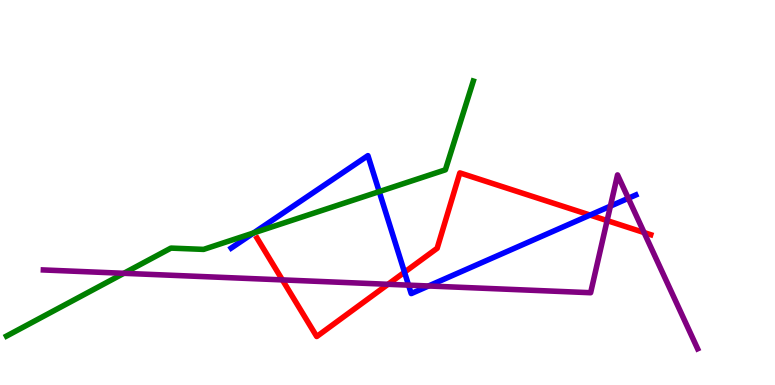[{'lines': ['blue', 'red'], 'intersections': [{'x': 5.22, 'y': 2.93}, {'x': 7.61, 'y': 4.41}]}, {'lines': ['green', 'red'], 'intersections': []}, {'lines': ['purple', 'red'], 'intersections': [{'x': 3.64, 'y': 2.73}, {'x': 5.01, 'y': 2.62}, {'x': 7.83, 'y': 4.27}, {'x': 8.31, 'y': 3.96}]}, {'lines': ['blue', 'green'], 'intersections': [{'x': 3.27, 'y': 3.95}, {'x': 4.89, 'y': 5.02}]}, {'lines': ['blue', 'purple'], 'intersections': [{'x': 5.27, 'y': 2.59}, {'x': 5.53, 'y': 2.57}, {'x': 7.88, 'y': 4.65}, {'x': 8.11, 'y': 4.85}]}, {'lines': ['green', 'purple'], 'intersections': [{'x': 1.6, 'y': 2.9}]}]